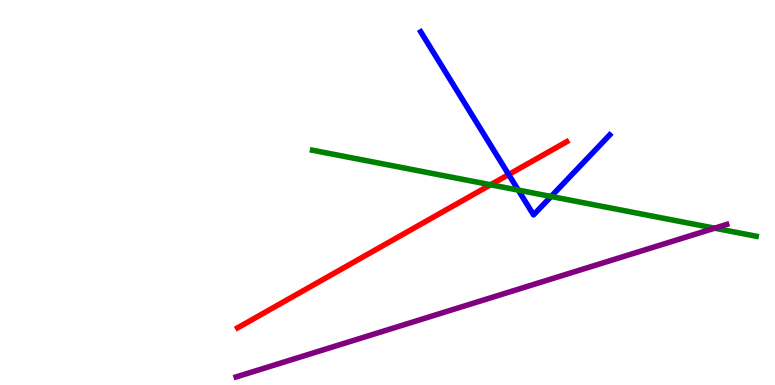[{'lines': ['blue', 'red'], 'intersections': [{'x': 6.56, 'y': 5.47}]}, {'lines': ['green', 'red'], 'intersections': [{'x': 6.33, 'y': 5.2}]}, {'lines': ['purple', 'red'], 'intersections': []}, {'lines': ['blue', 'green'], 'intersections': [{'x': 6.69, 'y': 5.06}, {'x': 7.11, 'y': 4.9}]}, {'lines': ['blue', 'purple'], 'intersections': []}, {'lines': ['green', 'purple'], 'intersections': [{'x': 9.22, 'y': 4.07}]}]